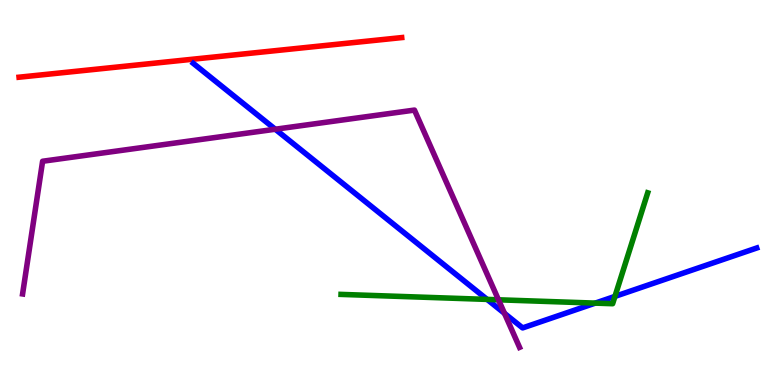[{'lines': ['blue', 'red'], 'intersections': []}, {'lines': ['green', 'red'], 'intersections': []}, {'lines': ['purple', 'red'], 'intersections': []}, {'lines': ['blue', 'green'], 'intersections': [{'x': 6.29, 'y': 2.22}, {'x': 7.68, 'y': 2.13}, {'x': 7.93, 'y': 2.3}]}, {'lines': ['blue', 'purple'], 'intersections': [{'x': 3.55, 'y': 6.64}, {'x': 6.51, 'y': 1.86}]}, {'lines': ['green', 'purple'], 'intersections': [{'x': 6.43, 'y': 2.21}]}]